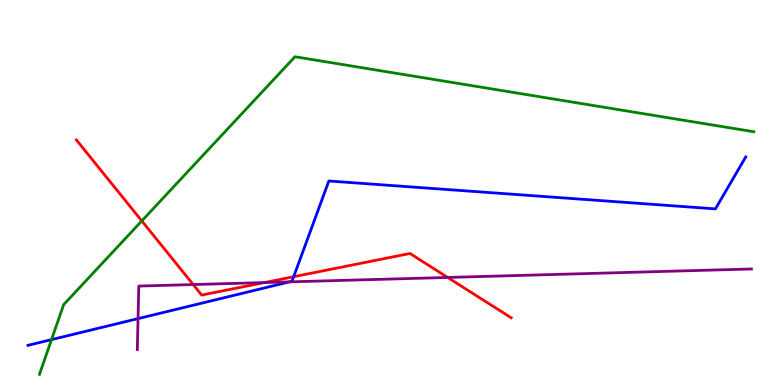[{'lines': ['blue', 'red'], 'intersections': [{'x': 3.79, 'y': 2.81}]}, {'lines': ['green', 'red'], 'intersections': [{'x': 1.83, 'y': 4.26}]}, {'lines': ['purple', 'red'], 'intersections': [{'x': 2.49, 'y': 2.61}, {'x': 3.41, 'y': 2.66}, {'x': 5.78, 'y': 2.79}]}, {'lines': ['blue', 'green'], 'intersections': [{'x': 0.665, 'y': 1.18}]}, {'lines': ['blue', 'purple'], 'intersections': [{'x': 1.78, 'y': 1.72}, {'x': 3.74, 'y': 2.68}]}, {'lines': ['green', 'purple'], 'intersections': []}]